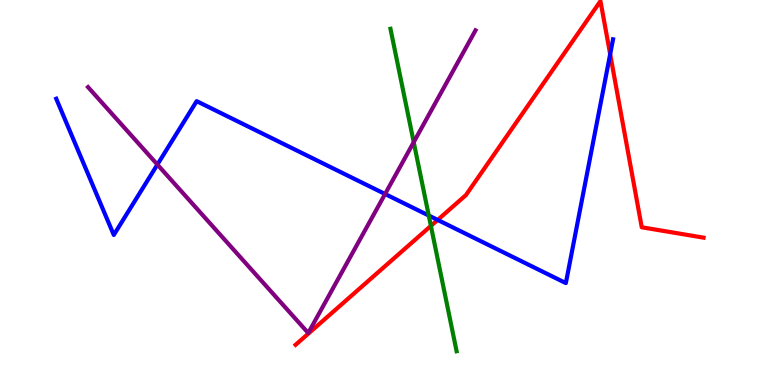[{'lines': ['blue', 'red'], 'intersections': [{'x': 5.65, 'y': 4.29}, {'x': 7.87, 'y': 8.59}]}, {'lines': ['green', 'red'], 'intersections': [{'x': 5.56, 'y': 4.13}]}, {'lines': ['purple', 'red'], 'intersections': []}, {'lines': ['blue', 'green'], 'intersections': [{'x': 5.53, 'y': 4.4}]}, {'lines': ['blue', 'purple'], 'intersections': [{'x': 2.03, 'y': 5.73}, {'x': 4.97, 'y': 4.96}]}, {'lines': ['green', 'purple'], 'intersections': [{'x': 5.34, 'y': 6.31}]}]